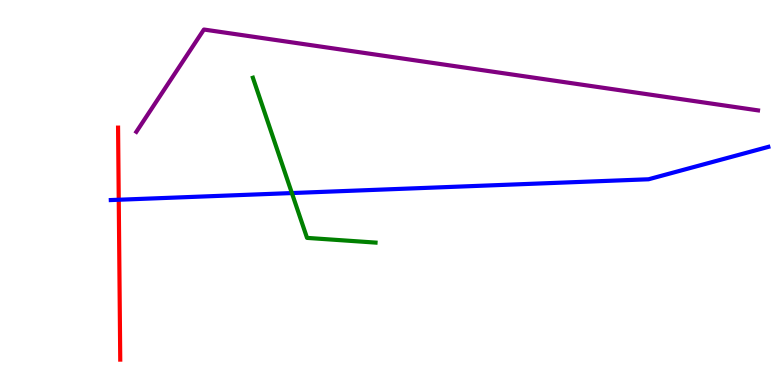[{'lines': ['blue', 'red'], 'intersections': [{'x': 1.53, 'y': 4.81}]}, {'lines': ['green', 'red'], 'intersections': []}, {'lines': ['purple', 'red'], 'intersections': []}, {'lines': ['blue', 'green'], 'intersections': [{'x': 3.77, 'y': 4.99}]}, {'lines': ['blue', 'purple'], 'intersections': []}, {'lines': ['green', 'purple'], 'intersections': []}]